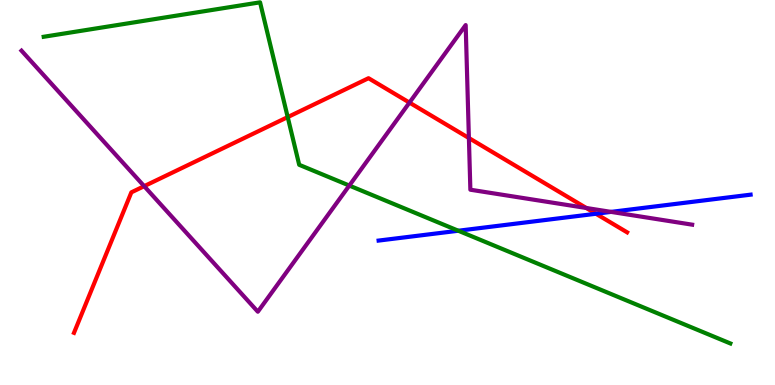[{'lines': ['blue', 'red'], 'intersections': [{'x': 7.69, 'y': 4.45}]}, {'lines': ['green', 'red'], 'intersections': [{'x': 3.71, 'y': 6.96}]}, {'lines': ['purple', 'red'], 'intersections': [{'x': 1.86, 'y': 5.16}, {'x': 5.28, 'y': 7.34}, {'x': 6.05, 'y': 6.41}, {'x': 7.56, 'y': 4.6}]}, {'lines': ['blue', 'green'], 'intersections': [{'x': 5.91, 'y': 4.01}]}, {'lines': ['blue', 'purple'], 'intersections': [{'x': 7.88, 'y': 4.5}]}, {'lines': ['green', 'purple'], 'intersections': [{'x': 4.51, 'y': 5.18}]}]